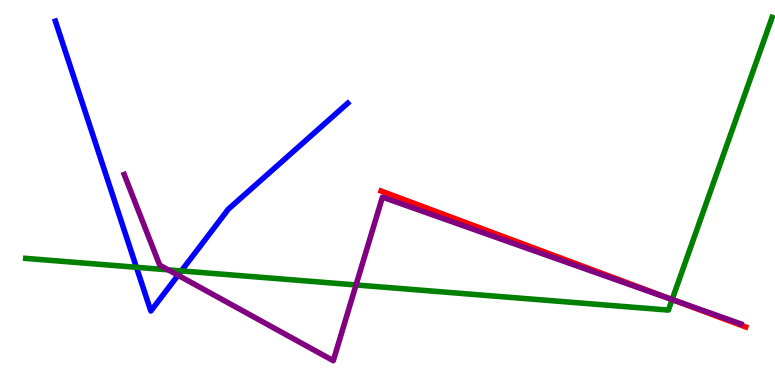[{'lines': ['blue', 'red'], 'intersections': []}, {'lines': ['green', 'red'], 'intersections': [{'x': 8.67, 'y': 2.22}]}, {'lines': ['purple', 'red'], 'intersections': [{'x': 8.71, 'y': 2.19}]}, {'lines': ['blue', 'green'], 'intersections': [{'x': 1.76, 'y': 3.06}, {'x': 2.34, 'y': 2.96}]}, {'lines': ['blue', 'purple'], 'intersections': [{'x': 2.3, 'y': 2.85}]}, {'lines': ['green', 'purple'], 'intersections': [{'x': 2.17, 'y': 2.99}, {'x': 4.59, 'y': 2.6}, {'x': 8.67, 'y': 2.22}]}]